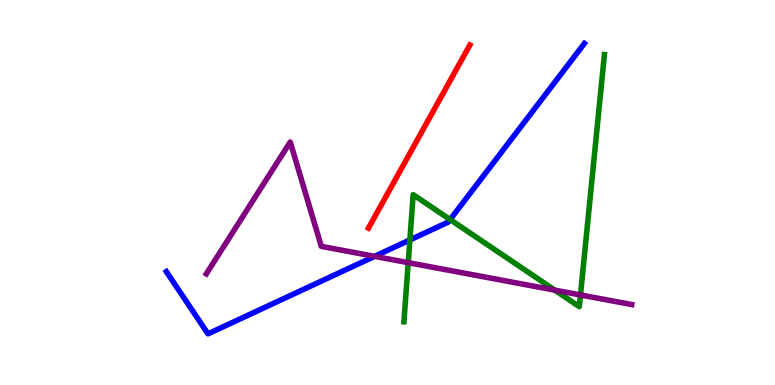[{'lines': ['blue', 'red'], 'intersections': []}, {'lines': ['green', 'red'], 'intersections': []}, {'lines': ['purple', 'red'], 'intersections': []}, {'lines': ['blue', 'green'], 'intersections': [{'x': 5.29, 'y': 3.77}, {'x': 5.81, 'y': 4.3}]}, {'lines': ['blue', 'purple'], 'intersections': [{'x': 4.83, 'y': 3.34}]}, {'lines': ['green', 'purple'], 'intersections': [{'x': 5.27, 'y': 3.18}, {'x': 7.16, 'y': 2.46}, {'x': 7.49, 'y': 2.34}]}]